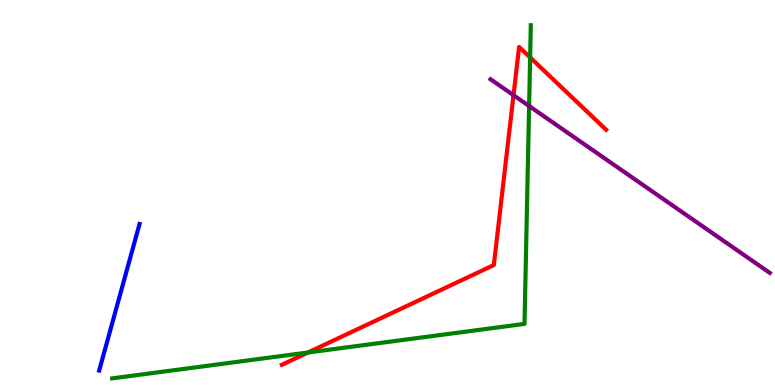[{'lines': ['blue', 'red'], 'intersections': []}, {'lines': ['green', 'red'], 'intersections': [{'x': 3.97, 'y': 0.844}, {'x': 6.84, 'y': 8.51}]}, {'lines': ['purple', 'red'], 'intersections': [{'x': 6.63, 'y': 7.53}]}, {'lines': ['blue', 'green'], 'intersections': []}, {'lines': ['blue', 'purple'], 'intersections': []}, {'lines': ['green', 'purple'], 'intersections': [{'x': 6.83, 'y': 7.25}]}]